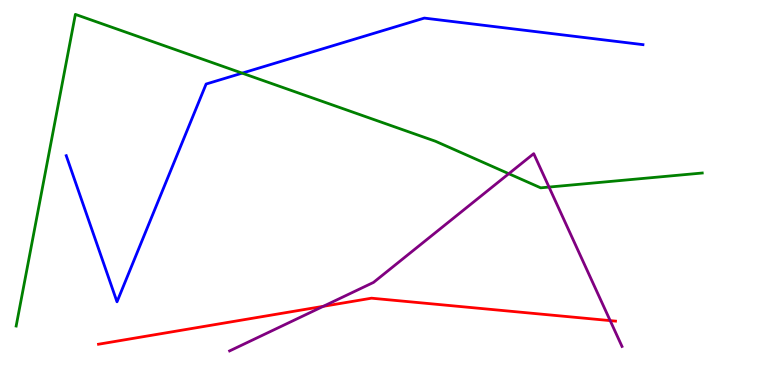[{'lines': ['blue', 'red'], 'intersections': []}, {'lines': ['green', 'red'], 'intersections': []}, {'lines': ['purple', 'red'], 'intersections': [{'x': 4.17, 'y': 2.04}, {'x': 7.87, 'y': 1.67}]}, {'lines': ['blue', 'green'], 'intersections': [{'x': 3.12, 'y': 8.1}]}, {'lines': ['blue', 'purple'], 'intersections': []}, {'lines': ['green', 'purple'], 'intersections': [{'x': 6.57, 'y': 5.49}, {'x': 7.08, 'y': 5.14}]}]